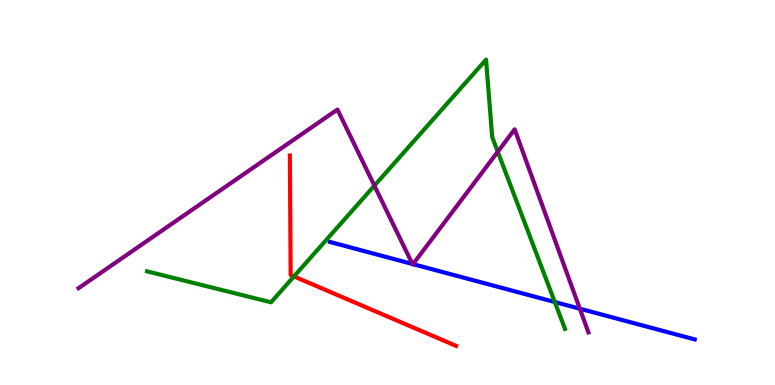[{'lines': ['blue', 'red'], 'intersections': []}, {'lines': ['green', 'red'], 'intersections': [{'x': 3.79, 'y': 2.82}]}, {'lines': ['purple', 'red'], 'intersections': []}, {'lines': ['blue', 'green'], 'intersections': [{'x': 7.16, 'y': 2.16}]}, {'lines': ['blue', 'purple'], 'intersections': [{'x': 5.32, 'y': 3.14}, {'x': 5.33, 'y': 3.14}, {'x': 7.48, 'y': 1.98}]}, {'lines': ['green', 'purple'], 'intersections': [{'x': 4.83, 'y': 5.18}, {'x': 6.42, 'y': 6.06}]}]